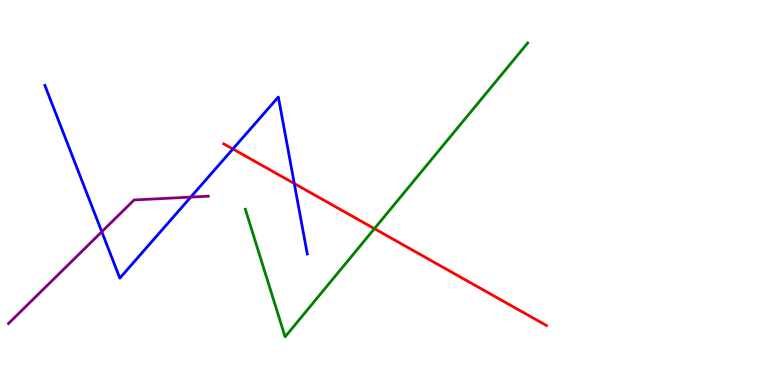[{'lines': ['blue', 'red'], 'intersections': [{'x': 3.0, 'y': 6.13}, {'x': 3.8, 'y': 5.23}]}, {'lines': ['green', 'red'], 'intersections': [{'x': 4.83, 'y': 4.06}]}, {'lines': ['purple', 'red'], 'intersections': []}, {'lines': ['blue', 'green'], 'intersections': []}, {'lines': ['blue', 'purple'], 'intersections': [{'x': 1.31, 'y': 3.98}, {'x': 2.46, 'y': 4.88}]}, {'lines': ['green', 'purple'], 'intersections': []}]